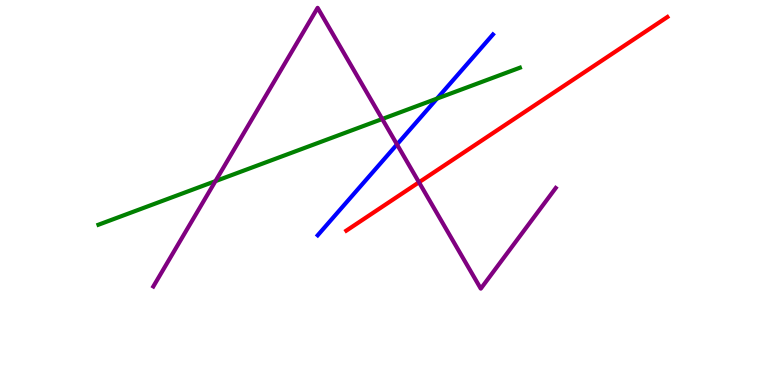[{'lines': ['blue', 'red'], 'intersections': []}, {'lines': ['green', 'red'], 'intersections': []}, {'lines': ['purple', 'red'], 'intersections': [{'x': 5.41, 'y': 5.27}]}, {'lines': ['blue', 'green'], 'intersections': [{'x': 5.64, 'y': 7.44}]}, {'lines': ['blue', 'purple'], 'intersections': [{'x': 5.12, 'y': 6.25}]}, {'lines': ['green', 'purple'], 'intersections': [{'x': 2.78, 'y': 5.3}, {'x': 4.93, 'y': 6.91}]}]